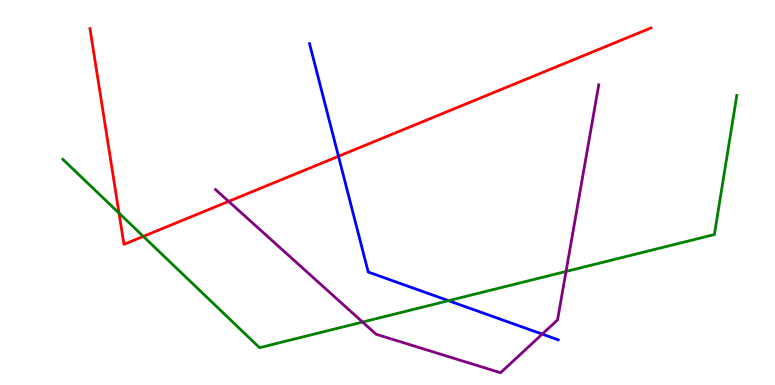[{'lines': ['blue', 'red'], 'intersections': [{'x': 4.37, 'y': 5.94}]}, {'lines': ['green', 'red'], 'intersections': [{'x': 1.54, 'y': 4.46}, {'x': 1.85, 'y': 3.86}]}, {'lines': ['purple', 'red'], 'intersections': [{'x': 2.95, 'y': 4.77}]}, {'lines': ['blue', 'green'], 'intersections': [{'x': 5.79, 'y': 2.19}]}, {'lines': ['blue', 'purple'], 'intersections': [{'x': 7.0, 'y': 1.32}]}, {'lines': ['green', 'purple'], 'intersections': [{'x': 4.68, 'y': 1.63}, {'x': 7.3, 'y': 2.95}]}]